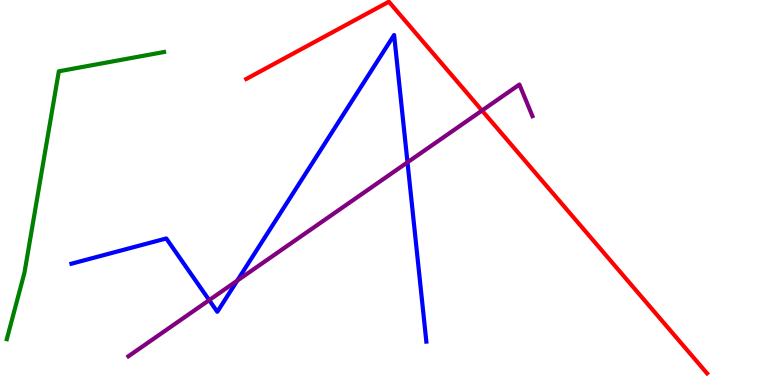[{'lines': ['blue', 'red'], 'intersections': []}, {'lines': ['green', 'red'], 'intersections': []}, {'lines': ['purple', 'red'], 'intersections': [{'x': 6.22, 'y': 7.13}]}, {'lines': ['blue', 'green'], 'intersections': []}, {'lines': ['blue', 'purple'], 'intersections': [{'x': 2.7, 'y': 2.2}, {'x': 3.06, 'y': 2.71}, {'x': 5.26, 'y': 5.78}]}, {'lines': ['green', 'purple'], 'intersections': []}]